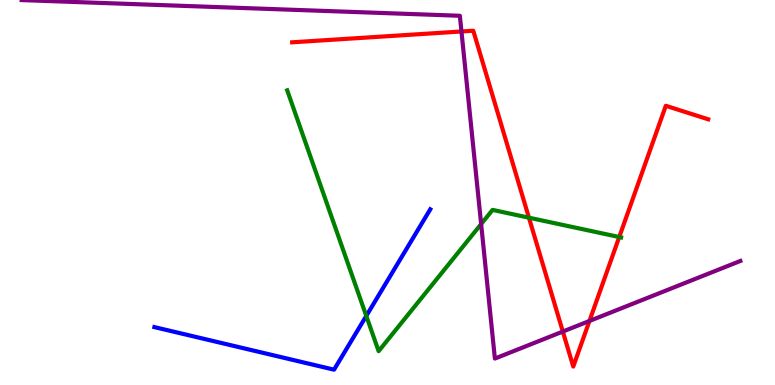[{'lines': ['blue', 'red'], 'intersections': []}, {'lines': ['green', 'red'], 'intersections': [{'x': 6.83, 'y': 4.35}, {'x': 7.99, 'y': 3.84}]}, {'lines': ['purple', 'red'], 'intersections': [{'x': 5.95, 'y': 9.18}, {'x': 7.26, 'y': 1.39}, {'x': 7.61, 'y': 1.66}]}, {'lines': ['blue', 'green'], 'intersections': [{'x': 4.73, 'y': 1.79}]}, {'lines': ['blue', 'purple'], 'intersections': []}, {'lines': ['green', 'purple'], 'intersections': [{'x': 6.21, 'y': 4.18}]}]